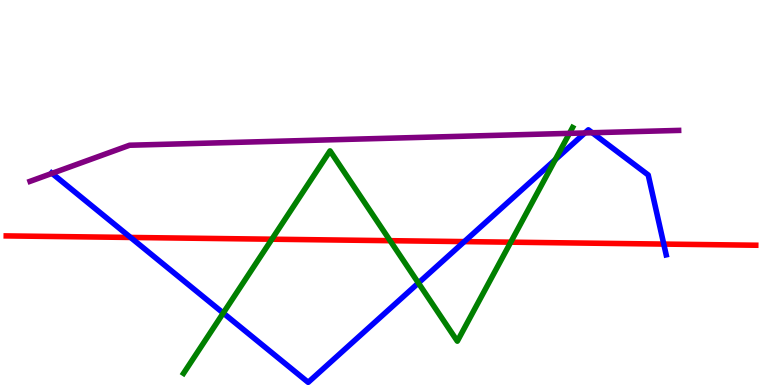[{'lines': ['blue', 'red'], 'intersections': [{'x': 1.68, 'y': 3.83}, {'x': 5.99, 'y': 3.72}, {'x': 8.56, 'y': 3.66}]}, {'lines': ['green', 'red'], 'intersections': [{'x': 3.51, 'y': 3.79}, {'x': 5.03, 'y': 3.75}, {'x': 6.59, 'y': 3.71}]}, {'lines': ['purple', 'red'], 'intersections': []}, {'lines': ['blue', 'green'], 'intersections': [{'x': 2.88, 'y': 1.87}, {'x': 5.4, 'y': 2.65}, {'x': 7.16, 'y': 5.85}]}, {'lines': ['blue', 'purple'], 'intersections': [{'x': 0.671, 'y': 5.5}, {'x': 7.55, 'y': 6.55}, {'x': 7.64, 'y': 6.55}]}, {'lines': ['green', 'purple'], 'intersections': [{'x': 7.35, 'y': 6.54}]}]